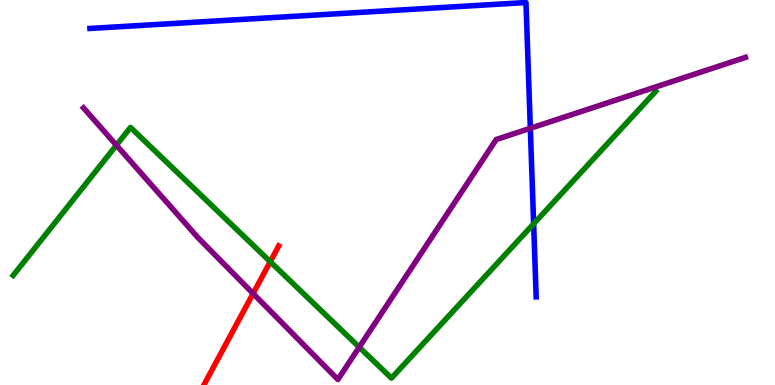[{'lines': ['blue', 'red'], 'intersections': []}, {'lines': ['green', 'red'], 'intersections': [{'x': 3.49, 'y': 3.2}]}, {'lines': ['purple', 'red'], 'intersections': [{'x': 3.27, 'y': 2.38}]}, {'lines': ['blue', 'green'], 'intersections': [{'x': 6.89, 'y': 4.19}]}, {'lines': ['blue', 'purple'], 'intersections': [{'x': 6.84, 'y': 6.67}]}, {'lines': ['green', 'purple'], 'intersections': [{'x': 1.5, 'y': 6.23}, {'x': 4.64, 'y': 0.983}]}]